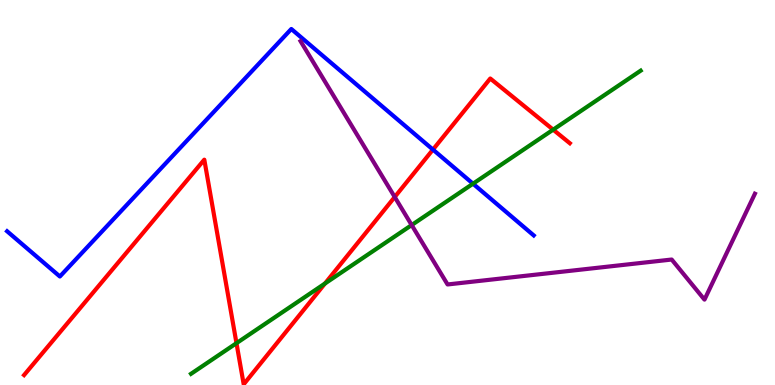[{'lines': ['blue', 'red'], 'intersections': [{'x': 5.59, 'y': 6.11}]}, {'lines': ['green', 'red'], 'intersections': [{'x': 3.05, 'y': 1.09}, {'x': 4.19, 'y': 2.64}, {'x': 7.14, 'y': 6.63}]}, {'lines': ['purple', 'red'], 'intersections': [{'x': 5.09, 'y': 4.88}]}, {'lines': ['blue', 'green'], 'intersections': [{'x': 6.1, 'y': 5.23}]}, {'lines': ['blue', 'purple'], 'intersections': []}, {'lines': ['green', 'purple'], 'intersections': [{'x': 5.31, 'y': 4.15}]}]